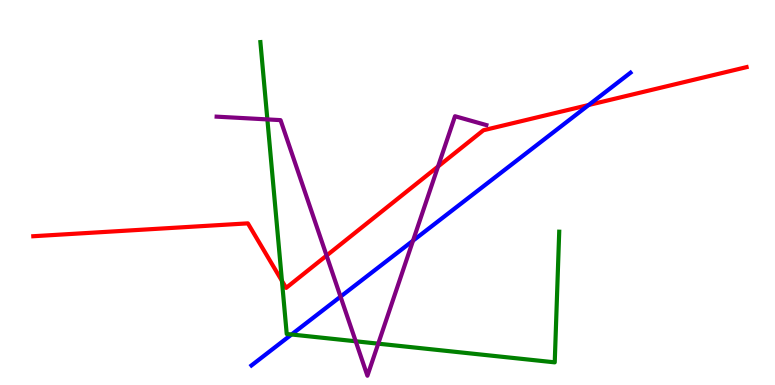[{'lines': ['blue', 'red'], 'intersections': [{'x': 7.6, 'y': 7.27}]}, {'lines': ['green', 'red'], 'intersections': [{'x': 3.64, 'y': 2.71}]}, {'lines': ['purple', 'red'], 'intersections': [{'x': 4.21, 'y': 3.36}, {'x': 5.65, 'y': 5.68}]}, {'lines': ['blue', 'green'], 'intersections': [{'x': 3.76, 'y': 1.31}]}, {'lines': ['blue', 'purple'], 'intersections': [{'x': 4.39, 'y': 2.29}, {'x': 5.33, 'y': 3.75}]}, {'lines': ['green', 'purple'], 'intersections': [{'x': 3.45, 'y': 6.9}, {'x': 4.59, 'y': 1.14}, {'x': 4.88, 'y': 1.07}]}]